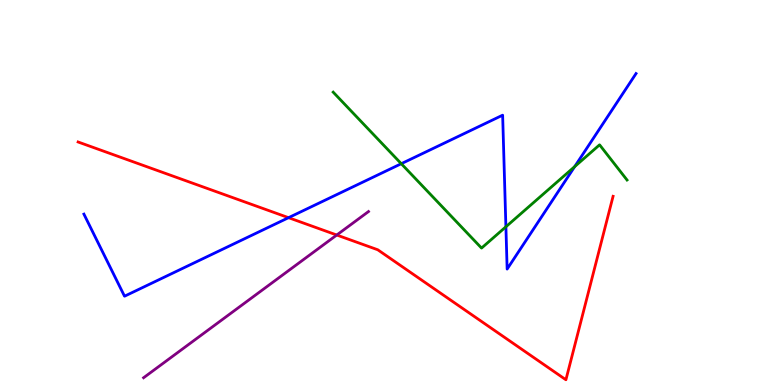[{'lines': ['blue', 'red'], 'intersections': [{'x': 3.72, 'y': 4.35}]}, {'lines': ['green', 'red'], 'intersections': []}, {'lines': ['purple', 'red'], 'intersections': [{'x': 4.35, 'y': 3.9}]}, {'lines': ['blue', 'green'], 'intersections': [{'x': 5.18, 'y': 5.75}, {'x': 6.53, 'y': 4.11}, {'x': 7.42, 'y': 5.67}]}, {'lines': ['blue', 'purple'], 'intersections': []}, {'lines': ['green', 'purple'], 'intersections': []}]